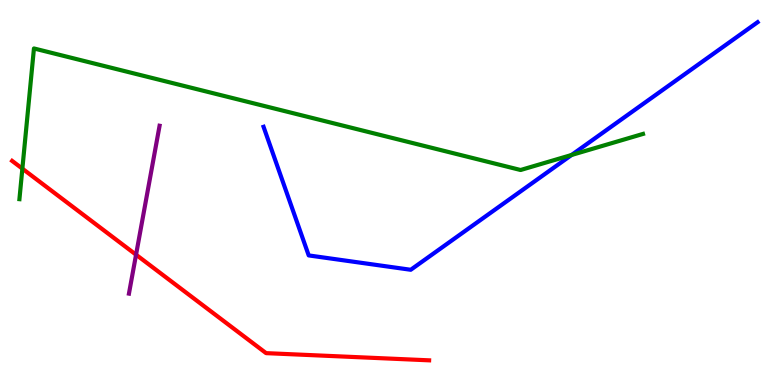[{'lines': ['blue', 'red'], 'intersections': []}, {'lines': ['green', 'red'], 'intersections': [{'x': 0.289, 'y': 5.62}]}, {'lines': ['purple', 'red'], 'intersections': [{'x': 1.76, 'y': 3.38}]}, {'lines': ['blue', 'green'], 'intersections': [{'x': 7.38, 'y': 5.97}]}, {'lines': ['blue', 'purple'], 'intersections': []}, {'lines': ['green', 'purple'], 'intersections': []}]